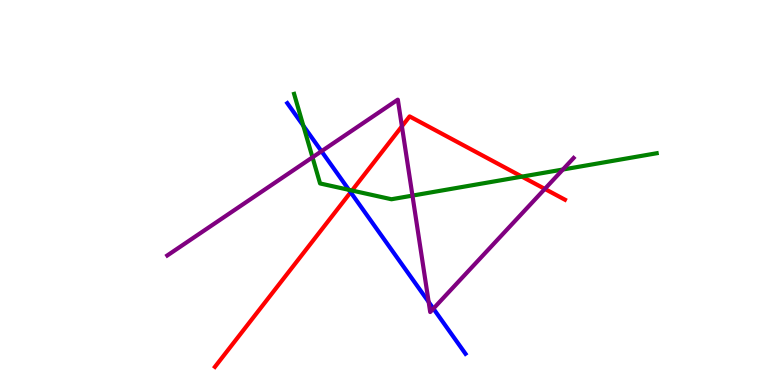[{'lines': ['blue', 'red'], 'intersections': [{'x': 4.52, 'y': 5.01}]}, {'lines': ['green', 'red'], 'intersections': [{'x': 4.54, 'y': 5.05}, {'x': 6.73, 'y': 5.41}]}, {'lines': ['purple', 'red'], 'intersections': [{'x': 5.19, 'y': 6.72}, {'x': 7.03, 'y': 5.09}]}, {'lines': ['blue', 'green'], 'intersections': [{'x': 3.91, 'y': 6.74}, {'x': 4.5, 'y': 5.07}]}, {'lines': ['blue', 'purple'], 'intersections': [{'x': 4.15, 'y': 6.07}, {'x': 5.53, 'y': 2.16}, {'x': 5.59, 'y': 1.98}]}, {'lines': ['green', 'purple'], 'intersections': [{'x': 4.03, 'y': 5.91}, {'x': 5.32, 'y': 4.92}, {'x': 7.26, 'y': 5.6}]}]